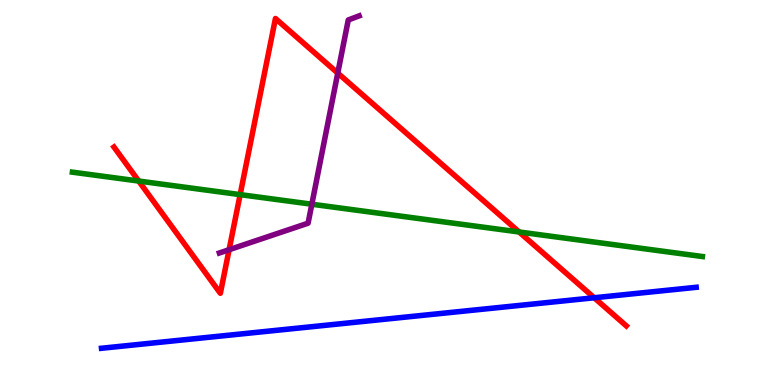[{'lines': ['blue', 'red'], 'intersections': [{'x': 7.67, 'y': 2.27}]}, {'lines': ['green', 'red'], 'intersections': [{'x': 1.79, 'y': 5.3}, {'x': 3.1, 'y': 4.94}, {'x': 6.7, 'y': 3.97}]}, {'lines': ['purple', 'red'], 'intersections': [{'x': 2.96, 'y': 3.51}, {'x': 4.36, 'y': 8.1}]}, {'lines': ['blue', 'green'], 'intersections': []}, {'lines': ['blue', 'purple'], 'intersections': []}, {'lines': ['green', 'purple'], 'intersections': [{'x': 4.02, 'y': 4.7}]}]